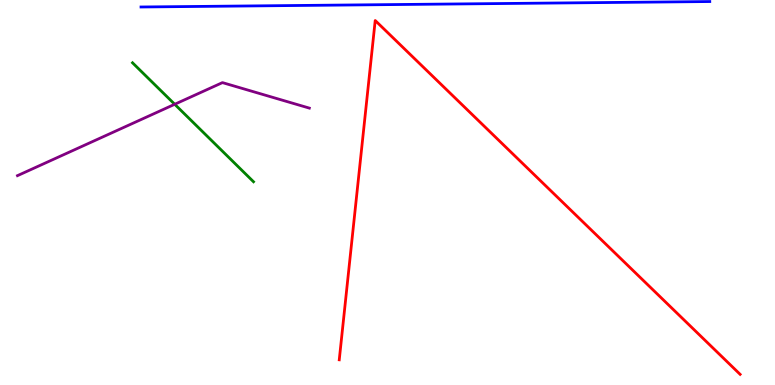[{'lines': ['blue', 'red'], 'intersections': []}, {'lines': ['green', 'red'], 'intersections': []}, {'lines': ['purple', 'red'], 'intersections': []}, {'lines': ['blue', 'green'], 'intersections': []}, {'lines': ['blue', 'purple'], 'intersections': []}, {'lines': ['green', 'purple'], 'intersections': [{'x': 2.25, 'y': 7.29}]}]